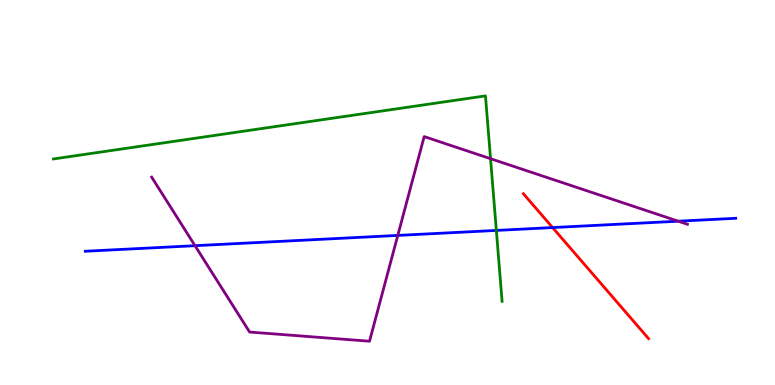[{'lines': ['blue', 'red'], 'intersections': [{'x': 7.13, 'y': 4.09}]}, {'lines': ['green', 'red'], 'intersections': []}, {'lines': ['purple', 'red'], 'intersections': []}, {'lines': ['blue', 'green'], 'intersections': [{'x': 6.4, 'y': 4.02}]}, {'lines': ['blue', 'purple'], 'intersections': [{'x': 2.52, 'y': 3.62}, {'x': 5.13, 'y': 3.89}, {'x': 8.75, 'y': 4.25}]}, {'lines': ['green', 'purple'], 'intersections': [{'x': 6.33, 'y': 5.88}]}]